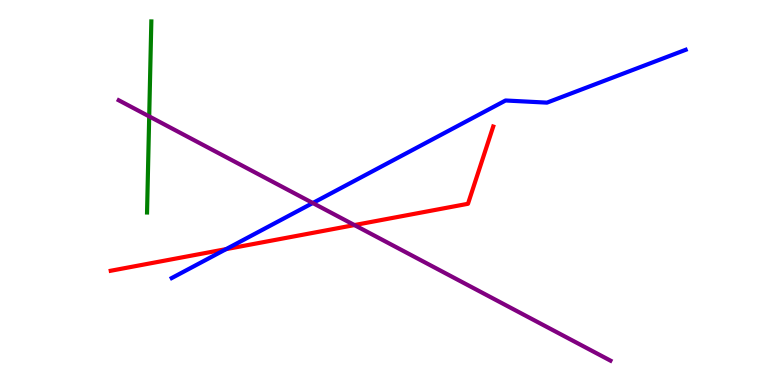[{'lines': ['blue', 'red'], 'intersections': [{'x': 2.92, 'y': 3.53}]}, {'lines': ['green', 'red'], 'intersections': []}, {'lines': ['purple', 'red'], 'intersections': [{'x': 4.57, 'y': 4.15}]}, {'lines': ['blue', 'green'], 'intersections': []}, {'lines': ['blue', 'purple'], 'intersections': [{'x': 4.04, 'y': 4.73}]}, {'lines': ['green', 'purple'], 'intersections': [{'x': 1.93, 'y': 6.98}]}]